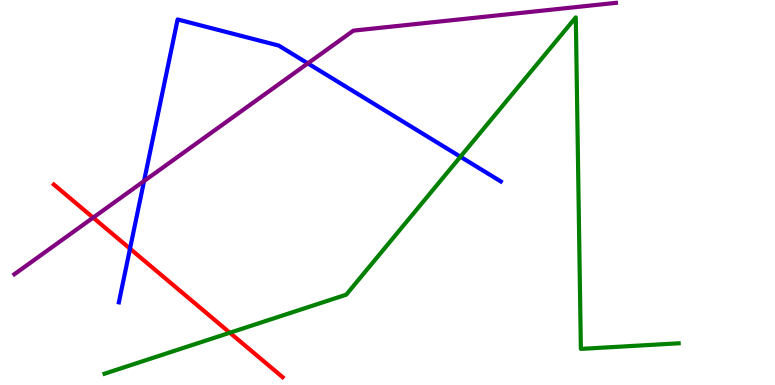[{'lines': ['blue', 'red'], 'intersections': [{'x': 1.68, 'y': 3.54}]}, {'lines': ['green', 'red'], 'intersections': [{'x': 2.97, 'y': 1.36}]}, {'lines': ['purple', 'red'], 'intersections': [{'x': 1.2, 'y': 4.35}]}, {'lines': ['blue', 'green'], 'intersections': [{'x': 5.94, 'y': 5.93}]}, {'lines': ['blue', 'purple'], 'intersections': [{'x': 1.86, 'y': 5.3}, {'x': 3.97, 'y': 8.35}]}, {'lines': ['green', 'purple'], 'intersections': []}]